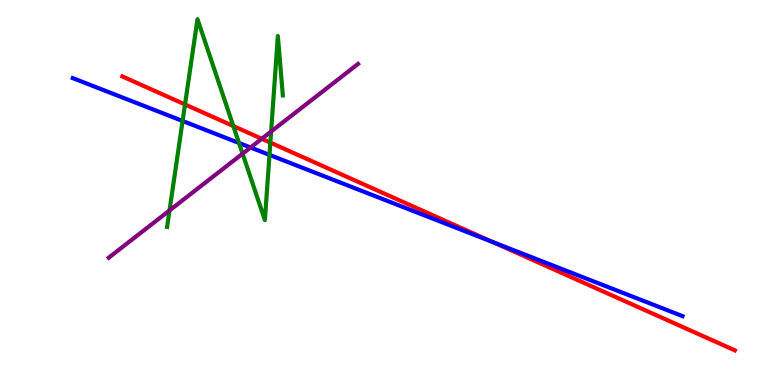[{'lines': ['blue', 'red'], 'intersections': [{'x': 6.35, 'y': 3.72}]}, {'lines': ['green', 'red'], 'intersections': [{'x': 2.39, 'y': 7.29}, {'x': 3.01, 'y': 6.73}, {'x': 3.49, 'y': 6.3}]}, {'lines': ['purple', 'red'], 'intersections': [{'x': 3.38, 'y': 6.4}]}, {'lines': ['blue', 'green'], 'intersections': [{'x': 2.36, 'y': 6.86}, {'x': 3.08, 'y': 6.29}, {'x': 3.48, 'y': 5.98}]}, {'lines': ['blue', 'purple'], 'intersections': [{'x': 3.23, 'y': 6.17}]}, {'lines': ['green', 'purple'], 'intersections': [{'x': 2.19, 'y': 4.53}, {'x': 3.13, 'y': 6.01}, {'x': 3.5, 'y': 6.58}]}]